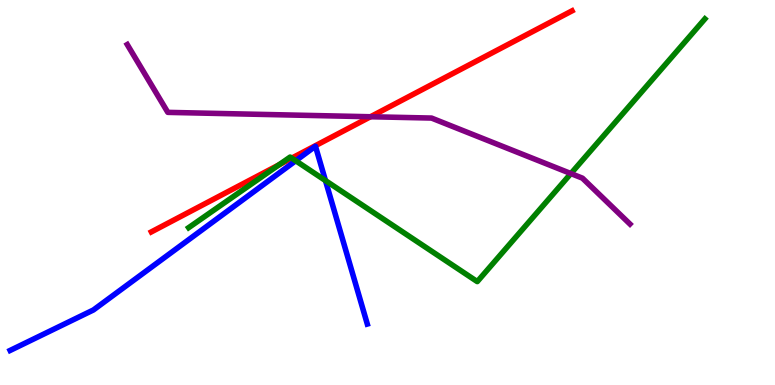[{'lines': ['blue', 'red'], 'intersections': []}, {'lines': ['green', 'red'], 'intersections': [{'x': 3.6, 'y': 5.72}, {'x': 3.76, 'y': 5.89}]}, {'lines': ['purple', 'red'], 'intersections': [{'x': 4.78, 'y': 6.97}]}, {'lines': ['blue', 'green'], 'intersections': [{'x': 3.82, 'y': 5.82}, {'x': 4.2, 'y': 5.31}]}, {'lines': ['blue', 'purple'], 'intersections': []}, {'lines': ['green', 'purple'], 'intersections': [{'x': 7.37, 'y': 5.49}]}]